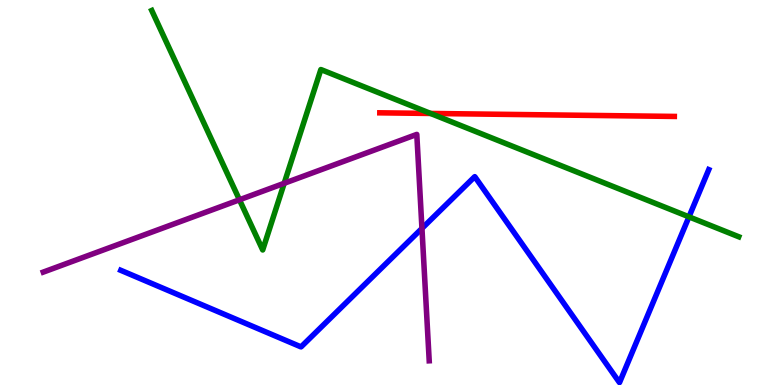[{'lines': ['blue', 'red'], 'intersections': []}, {'lines': ['green', 'red'], 'intersections': [{'x': 5.56, 'y': 7.05}]}, {'lines': ['purple', 'red'], 'intersections': []}, {'lines': ['blue', 'green'], 'intersections': [{'x': 8.89, 'y': 4.37}]}, {'lines': ['blue', 'purple'], 'intersections': [{'x': 5.44, 'y': 4.07}]}, {'lines': ['green', 'purple'], 'intersections': [{'x': 3.09, 'y': 4.81}, {'x': 3.67, 'y': 5.24}]}]